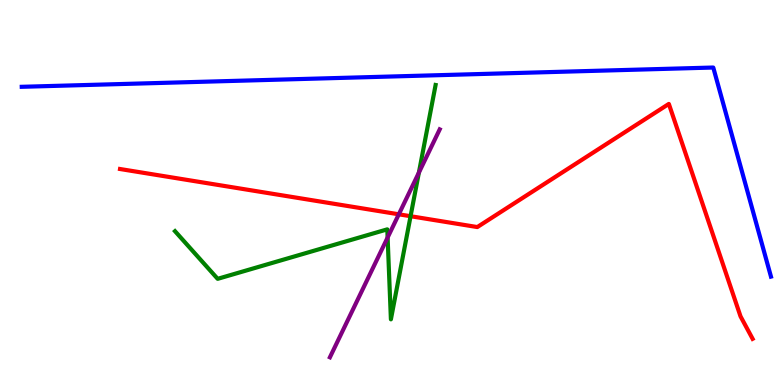[{'lines': ['blue', 'red'], 'intersections': []}, {'lines': ['green', 'red'], 'intersections': [{'x': 5.3, 'y': 4.38}]}, {'lines': ['purple', 'red'], 'intersections': [{'x': 5.15, 'y': 4.43}]}, {'lines': ['blue', 'green'], 'intersections': []}, {'lines': ['blue', 'purple'], 'intersections': []}, {'lines': ['green', 'purple'], 'intersections': [{'x': 5.0, 'y': 3.83}, {'x': 5.4, 'y': 5.52}]}]